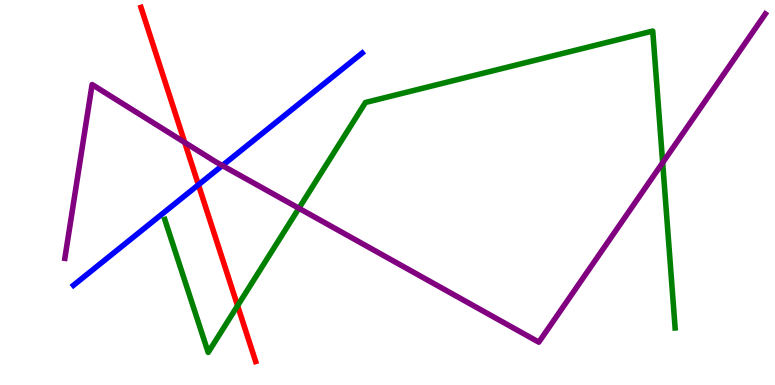[{'lines': ['blue', 'red'], 'intersections': [{'x': 2.56, 'y': 5.2}]}, {'lines': ['green', 'red'], 'intersections': [{'x': 3.07, 'y': 2.06}]}, {'lines': ['purple', 'red'], 'intersections': [{'x': 2.38, 'y': 6.3}]}, {'lines': ['blue', 'green'], 'intersections': []}, {'lines': ['blue', 'purple'], 'intersections': [{'x': 2.87, 'y': 5.7}]}, {'lines': ['green', 'purple'], 'intersections': [{'x': 3.86, 'y': 4.59}, {'x': 8.55, 'y': 5.77}]}]